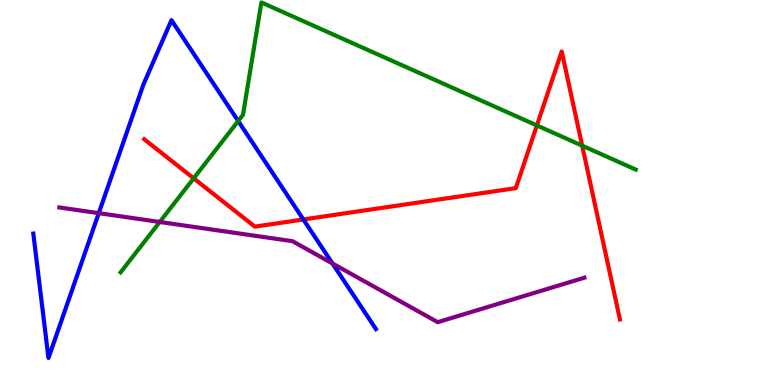[{'lines': ['blue', 'red'], 'intersections': [{'x': 3.91, 'y': 4.3}]}, {'lines': ['green', 'red'], 'intersections': [{'x': 2.5, 'y': 5.37}, {'x': 6.93, 'y': 6.74}, {'x': 7.51, 'y': 6.22}]}, {'lines': ['purple', 'red'], 'intersections': []}, {'lines': ['blue', 'green'], 'intersections': [{'x': 3.07, 'y': 6.86}]}, {'lines': ['blue', 'purple'], 'intersections': [{'x': 1.27, 'y': 4.46}, {'x': 4.29, 'y': 3.16}]}, {'lines': ['green', 'purple'], 'intersections': [{'x': 2.06, 'y': 4.23}]}]